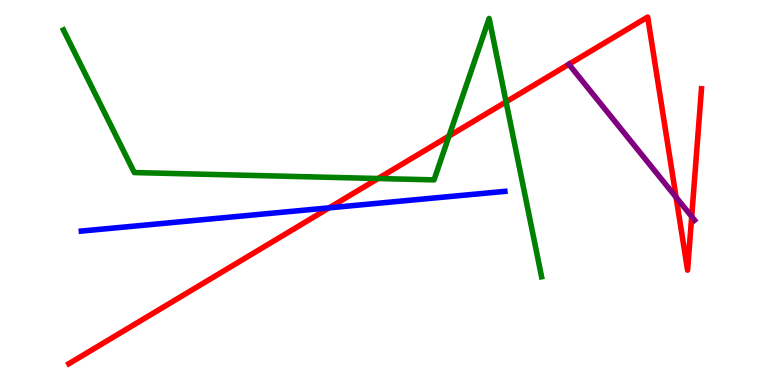[{'lines': ['blue', 'red'], 'intersections': [{'x': 4.25, 'y': 4.6}]}, {'lines': ['green', 'red'], 'intersections': [{'x': 4.88, 'y': 5.36}, {'x': 5.79, 'y': 6.47}, {'x': 6.53, 'y': 7.35}]}, {'lines': ['purple', 'red'], 'intersections': [{'x': 8.72, 'y': 4.88}, {'x': 8.93, 'y': 4.37}]}, {'lines': ['blue', 'green'], 'intersections': []}, {'lines': ['blue', 'purple'], 'intersections': []}, {'lines': ['green', 'purple'], 'intersections': []}]